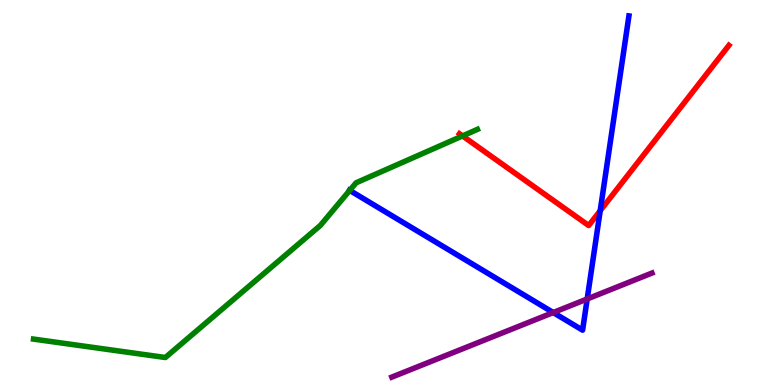[{'lines': ['blue', 'red'], 'intersections': [{'x': 7.74, 'y': 4.53}]}, {'lines': ['green', 'red'], 'intersections': [{'x': 5.97, 'y': 6.47}]}, {'lines': ['purple', 'red'], 'intersections': []}, {'lines': ['blue', 'green'], 'intersections': [{'x': 4.51, 'y': 5.05}]}, {'lines': ['blue', 'purple'], 'intersections': [{'x': 7.14, 'y': 1.88}, {'x': 7.58, 'y': 2.23}]}, {'lines': ['green', 'purple'], 'intersections': []}]